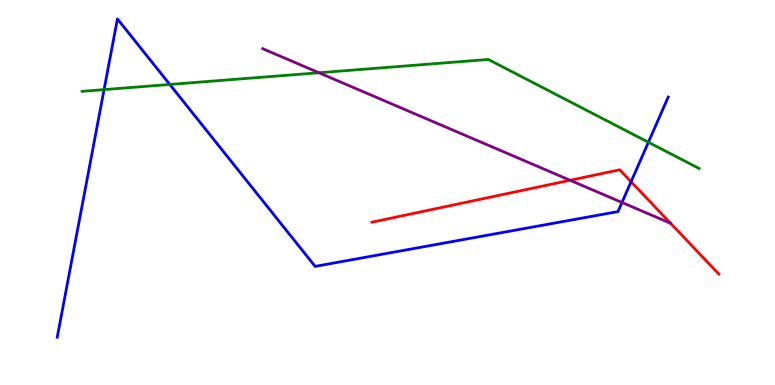[{'lines': ['blue', 'red'], 'intersections': [{'x': 8.14, 'y': 5.28}]}, {'lines': ['green', 'red'], 'intersections': []}, {'lines': ['purple', 'red'], 'intersections': [{'x': 7.36, 'y': 5.32}]}, {'lines': ['blue', 'green'], 'intersections': [{'x': 1.34, 'y': 7.67}, {'x': 2.19, 'y': 7.81}, {'x': 8.37, 'y': 6.31}]}, {'lines': ['blue', 'purple'], 'intersections': [{'x': 8.03, 'y': 4.74}]}, {'lines': ['green', 'purple'], 'intersections': [{'x': 4.12, 'y': 8.11}]}]